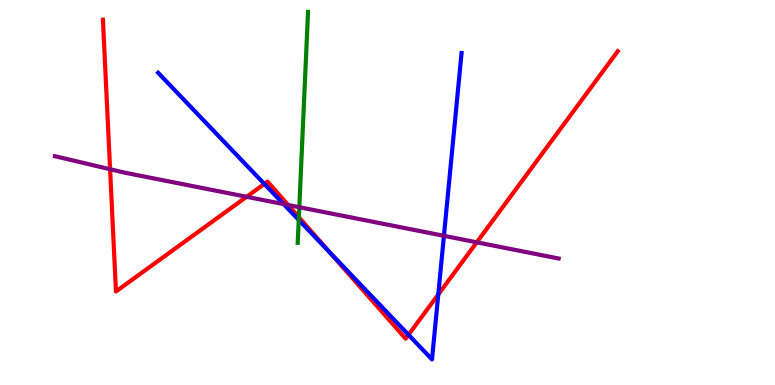[{'lines': ['blue', 'red'], 'intersections': [{'x': 3.41, 'y': 5.22}, {'x': 4.26, 'y': 3.44}, {'x': 5.27, 'y': 1.3}, {'x': 5.66, 'y': 2.35}]}, {'lines': ['green', 'red'], 'intersections': [{'x': 3.86, 'y': 4.36}]}, {'lines': ['purple', 'red'], 'intersections': [{'x': 1.42, 'y': 5.6}, {'x': 3.18, 'y': 4.89}, {'x': 3.72, 'y': 4.68}, {'x': 6.15, 'y': 3.71}]}, {'lines': ['blue', 'green'], 'intersections': [{'x': 3.85, 'y': 4.29}]}, {'lines': ['blue', 'purple'], 'intersections': [{'x': 3.66, 'y': 4.7}, {'x': 5.73, 'y': 3.87}]}, {'lines': ['green', 'purple'], 'intersections': [{'x': 3.86, 'y': 4.62}]}]